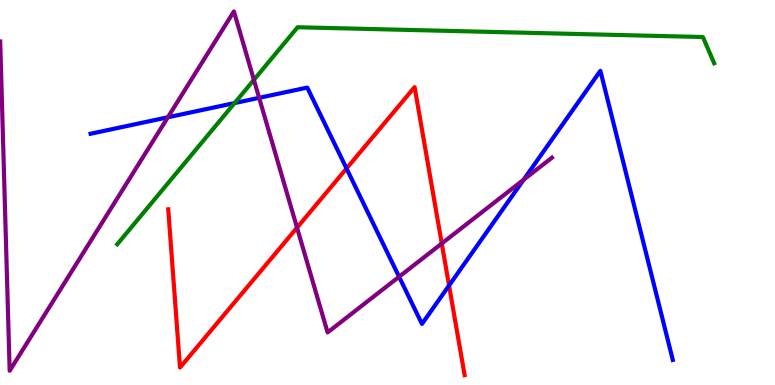[{'lines': ['blue', 'red'], 'intersections': [{'x': 4.47, 'y': 5.62}, {'x': 5.79, 'y': 2.58}]}, {'lines': ['green', 'red'], 'intersections': []}, {'lines': ['purple', 'red'], 'intersections': [{'x': 3.83, 'y': 4.09}, {'x': 5.7, 'y': 3.68}]}, {'lines': ['blue', 'green'], 'intersections': [{'x': 3.03, 'y': 7.32}]}, {'lines': ['blue', 'purple'], 'intersections': [{'x': 2.17, 'y': 6.95}, {'x': 3.34, 'y': 7.46}, {'x': 5.15, 'y': 2.81}, {'x': 6.76, 'y': 5.33}]}, {'lines': ['green', 'purple'], 'intersections': [{'x': 3.28, 'y': 7.93}]}]